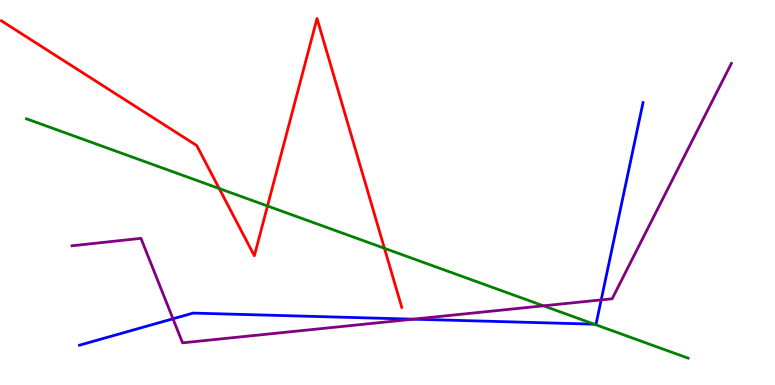[{'lines': ['blue', 'red'], 'intersections': []}, {'lines': ['green', 'red'], 'intersections': [{'x': 2.83, 'y': 5.1}, {'x': 3.45, 'y': 4.65}, {'x': 4.96, 'y': 3.55}]}, {'lines': ['purple', 'red'], 'intersections': []}, {'lines': ['blue', 'green'], 'intersections': [{'x': 7.67, 'y': 1.58}]}, {'lines': ['blue', 'purple'], 'intersections': [{'x': 2.23, 'y': 1.72}, {'x': 5.33, 'y': 1.71}, {'x': 7.76, 'y': 2.21}]}, {'lines': ['green', 'purple'], 'intersections': [{'x': 7.01, 'y': 2.06}]}]